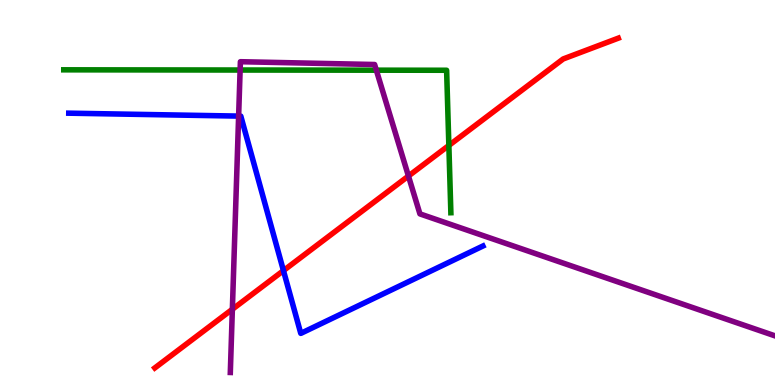[{'lines': ['blue', 'red'], 'intersections': [{'x': 3.66, 'y': 2.97}]}, {'lines': ['green', 'red'], 'intersections': [{'x': 5.79, 'y': 6.22}]}, {'lines': ['purple', 'red'], 'intersections': [{'x': 3.0, 'y': 1.97}, {'x': 5.27, 'y': 5.43}]}, {'lines': ['blue', 'green'], 'intersections': []}, {'lines': ['blue', 'purple'], 'intersections': [{'x': 3.08, 'y': 6.98}]}, {'lines': ['green', 'purple'], 'intersections': [{'x': 3.1, 'y': 8.18}, {'x': 4.86, 'y': 8.18}]}]